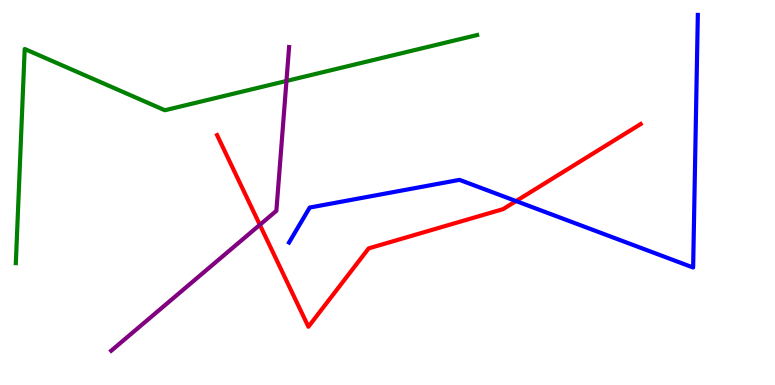[{'lines': ['blue', 'red'], 'intersections': [{'x': 6.66, 'y': 4.78}]}, {'lines': ['green', 'red'], 'intersections': []}, {'lines': ['purple', 'red'], 'intersections': [{'x': 3.35, 'y': 4.16}]}, {'lines': ['blue', 'green'], 'intersections': []}, {'lines': ['blue', 'purple'], 'intersections': []}, {'lines': ['green', 'purple'], 'intersections': [{'x': 3.7, 'y': 7.9}]}]